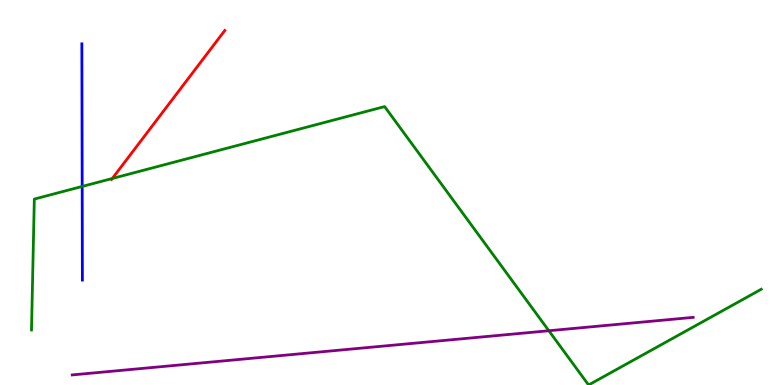[{'lines': ['blue', 'red'], 'intersections': []}, {'lines': ['green', 'red'], 'intersections': [{'x': 1.45, 'y': 5.36}]}, {'lines': ['purple', 'red'], 'intersections': []}, {'lines': ['blue', 'green'], 'intersections': [{'x': 1.06, 'y': 5.16}]}, {'lines': ['blue', 'purple'], 'intersections': []}, {'lines': ['green', 'purple'], 'intersections': [{'x': 7.08, 'y': 1.41}]}]